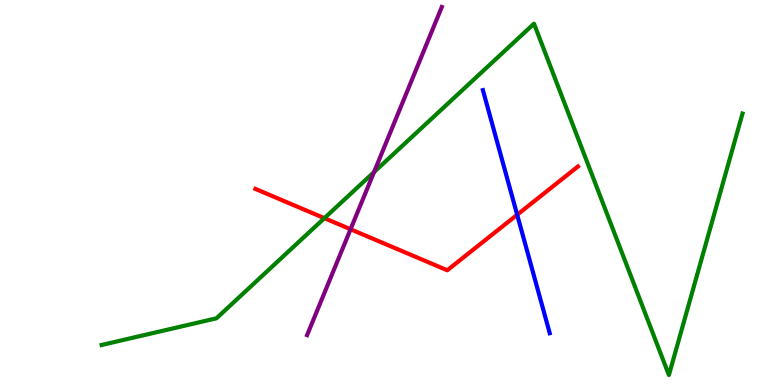[{'lines': ['blue', 'red'], 'intersections': [{'x': 6.67, 'y': 4.42}]}, {'lines': ['green', 'red'], 'intersections': [{'x': 4.19, 'y': 4.33}]}, {'lines': ['purple', 'red'], 'intersections': [{'x': 4.52, 'y': 4.05}]}, {'lines': ['blue', 'green'], 'intersections': []}, {'lines': ['blue', 'purple'], 'intersections': []}, {'lines': ['green', 'purple'], 'intersections': [{'x': 4.83, 'y': 5.53}]}]